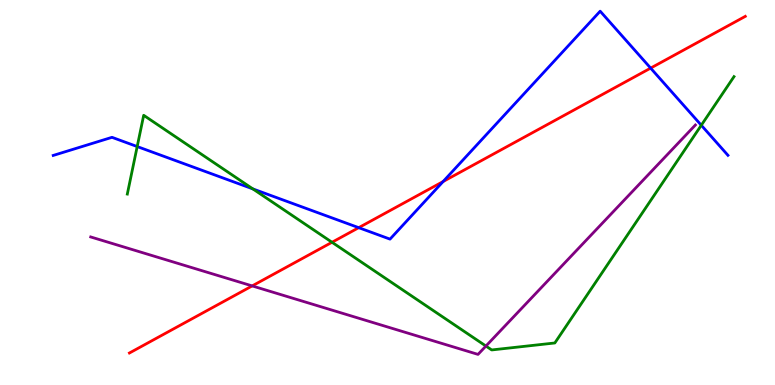[{'lines': ['blue', 'red'], 'intersections': [{'x': 4.63, 'y': 4.09}, {'x': 5.72, 'y': 5.28}, {'x': 8.4, 'y': 8.23}]}, {'lines': ['green', 'red'], 'intersections': [{'x': 4.28, 'y': 3.71}]}, {'lines': ['purple', 'red'], 'intersections': [{'x': 3.25, 'y': 2.57}]}, {'lines': ['blue', 'green'], 'intersections': [{'x': 1.77, 'y': 6.19}, {'x': 3.26, 'y': 5.09}, {'x': 9.05, 'y': 6.75}]}, {'lines': ['blue', 'purple'], 'intersections': []}, {'lines': ['green', 'purple'], 'intersections': [{'x': 6.27, 'y': 1.01}]}]